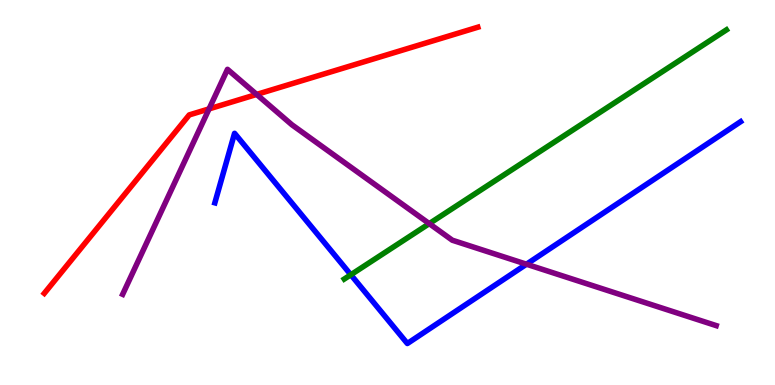[{'lines': ['blue', 'red'], 'intersections': []}, {'lines': ['green', 'red'], 'intersections': []}, {'lines': ['purple', 'red'], 'intersections': [{'x': 2.7, 'y': 7.17}, {'x': 3.31, 'y': 7.55}]}, {'lines': ['blue', 'green'], 'intersections': [{'x': 4.53, 'y': 2.86}]}, {'lines': ['blue', 'purple'], 'intersections': [{'x': 6.79, 'y': 3.14}]}, {'lines': ['green', 'purple'], 'intersections': [{'x': 5.54, 'y': 4.19}]}]